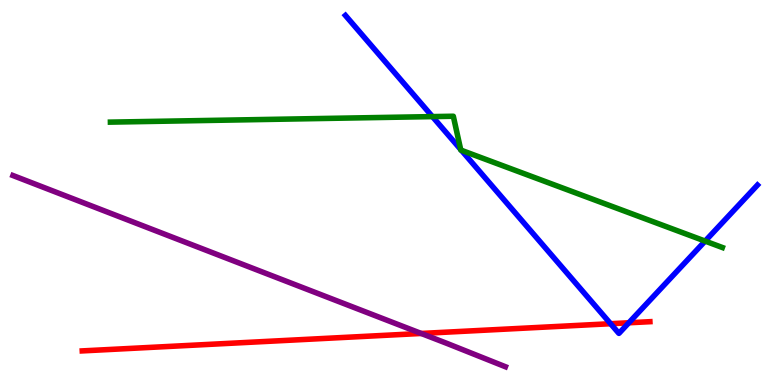[{'lines': ['blue', 'red'], 'intersections': [{'x': 7.88, 'y': 1.59}, {'x': 8.11, 'y': 1.62}]}, {'lines': ['green', 'red'], 'intersections': []}, {'lines': ['purple', 'red'], 'intersections': [{'x': 5.44, 'y': 1.34}]}, {'lines': ['blue', 'green'], 'intersections': [{'x': 5.58, 'y': 6.97}, {'x': 5.94, 'y': 6.12}, {'x': 5.95, 'y': 6.1}, {'x': 9.1, 'y': 3.74}]}, {'lines': ['blue', 'purple'], 'intersections': []}, {'lines': ['green', 'purple'], 'intersections': []}]